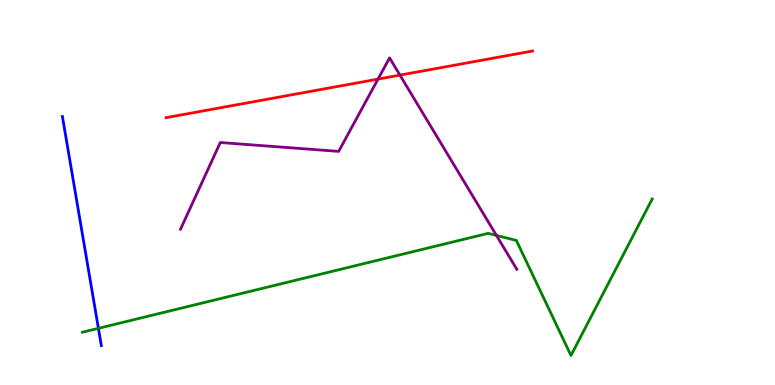[{'lines': ['blue', 'red'], 'intersections': []}, {'lines': ['green', 'red'], 'intersections': []}, {'lines': ['purple', 'red'], 'intersections': [{'x': 4.88, 'y': 7.95}, {'x': 5.16, 'y': 8.05}]}, {'lines': ['blue', 'green'], 'intersections': [{'x': 1.27, 'y': 1.47}]}, {'lines': ['blue', 'purple'], 'intersections': []}, {'lines': ['green', 'purple'], 'intersections': [{'x': 6.41, 'y': 3.88}]}]